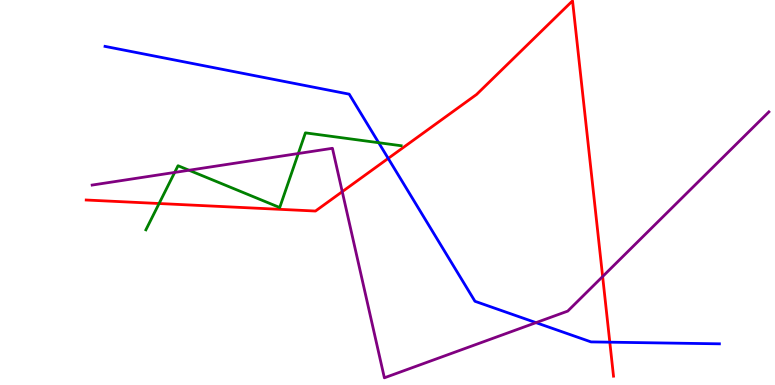[{'lines': ['blue', 'red'], 'intersections': [{'x': 5.01, 'y': 5.89}, {'x': 7.87, 'y': 1.11}]}, {'lines': ['green', 'red'], 'intersections': [{'x': 2.05, 'y': 4.71}]}, {'lines': ['purple', 'red'], 'intersections': [{'x': 4.42, 'y': 5.02}, {'x': 7.78, 'y': 2.82}]}, {'lines': ['blue', 'green'], 'intersections': [{'x': 4.89, 'y': 6.29}]}, {'lines': ['blue', 'purple'], 'intersections': [{'x': 6.92, 'y': 1.62}]}, {'lines': ['green', 'purple'], 'intersections': [{'x': 2.25, 'y': 5.52}, {'x': 2.44, 'y': 5.58}, {'x': 3.85, 'y': 6.01}]}]